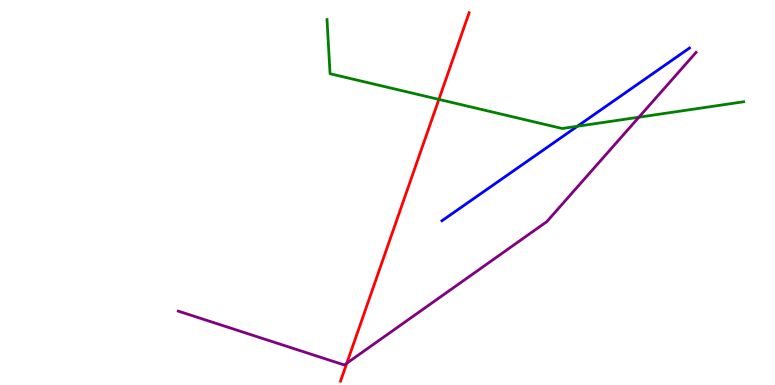[{'lines': ['blue', 'red'], 'intersections': []}, {'lines': ['green', 'red'], 'intersections': [{'x': 5.66, 'y': 7.42}]}, {'lines': ['purple', 'red'], 'intersections': [{'x': 4.47, 'y': 0.566}]}, {'lines': ['blue', 'green'], 'intersections': [{'x': 7.45, 'y': 6.72}]}, {'lines': ['blue', 'purple'], 'intersections': []}, {'lines': ['green', 'purple'], 'intersections': [{'x': 8.24, 'y': 6.96}]}]